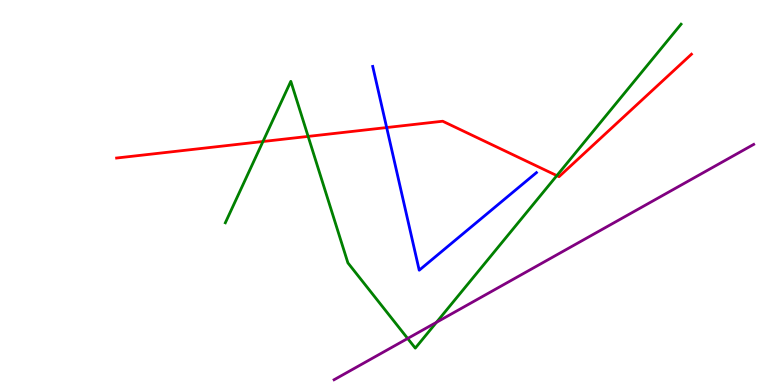[{'lines': ['blue', 'red'], 'intersections': [{'x': 4.99, 'y': 6.69}]}, {'lines': ['green', 'red'], 'intersections': [{'x': 3.39, 'y': 6.32}, {'x': 3.98, 'y': 6.46}, {'x': 7.18, 'y': 5.44}]}, {'lines': ['purple', 'red'], 'intersections': []}, {'lines': ['blue', 'green'], 'intersections': []}, {'lines': ['blue', 'purple'], 'intersections': []}, {'lines': ['green', 'purple'], 'intersections': [{'x': 5.26, 'y': 1.21}, {'x': 5.63, 'y': 1.63}]}]